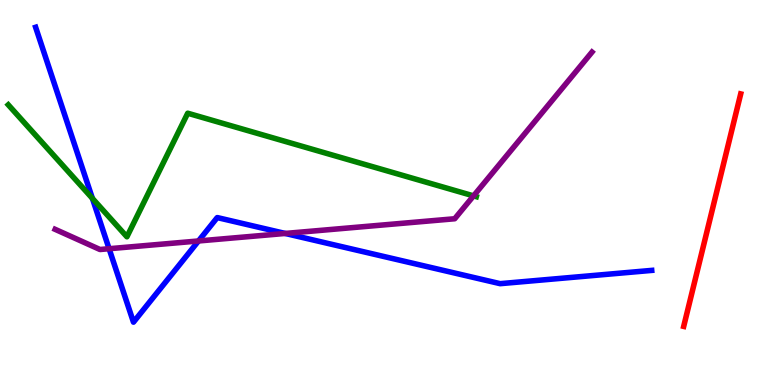[{'lines': ['blue', 'red'], 'intersections': []}, {'lines': ['green', 'red'], 'intersections': []}, {'lines': ['purple', 'red'], 'intersections': []}, {'lines': ['blue', 'green'], 'intersections': [{'x': 1.19, 'y': 4.85}]}, {'lines': ['blue', 'purple'], 'intersections': [{'x': 1.41, 'y': 3.54}, {'x': 2.56, 'y': 3.74}, {'x': 3.68, 'y': 3.94}]}, {'lines': ['green', 'purple'], 'intersections': [{'x': 6.11, 'y': 4.91}]}]